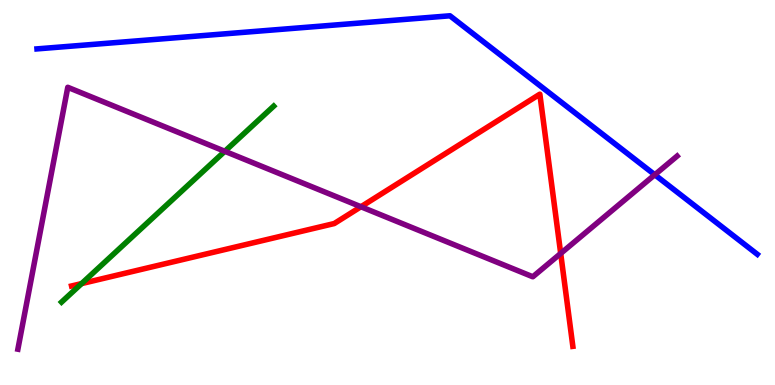[{'lines': ['blue', 'red'], 'intersections': []}, {'lines': ['green', 'red'], 'intersections': [{'x': 1.05, 'y': 2.63}]}, {'lines': ['purple', 'red'], 'intersections': [{'x': 4.66, 'y': 4.63}, {'x': 7.23, 'y': 3.42}]}, {'lines': ['blue', 'green'], 'intersections': []}, {'lines': ['blue', 'purple'], 'intersections': [{'x': 8.45, 'y': 5.46}]}, {'lines': ['green', 'purple'], 'intersections': [{'x': 2.9, 'y': 6.07}]}]